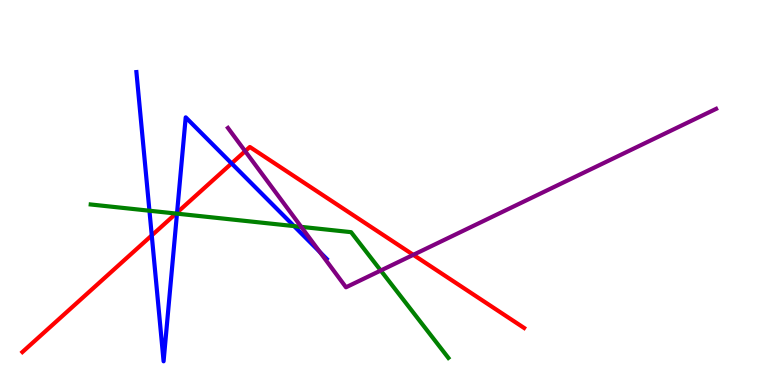[{'lines': ['blue', 'red'], 'intersections': [{'x': 1.96, 'y': 3.89}, {'x': 2.28, 'y': 4.48}, {'x': 2.99, 'y': 5.76}]}, {'lines': ['green', 'red'], 'intersections': [{'x': 2.27, 'y': 4.45}]}, {'lines': ['purple', 'red'], 'intersections': [{'x': 3.16, 'y': 6.07}, {'x': 5.33, 'y': 3.38}]}, {'lines': ['blue', 'green'], 'intersections': [{'x': 1.93, 'y': 4.53}, {'x': 2.28, 'y': 4.45}, {'x': 3.79, 'y': 4.13}]}, {'lines': ['blue', 'purple'], 'intersections': [{'x': 4.13, 'y': 3.45}]}, {'lines': ['green', 'purple'], 'intersections': [{'x': 3.89, 'y': 4.11}, {'x': 4.91, 'y': 2.97}]}]